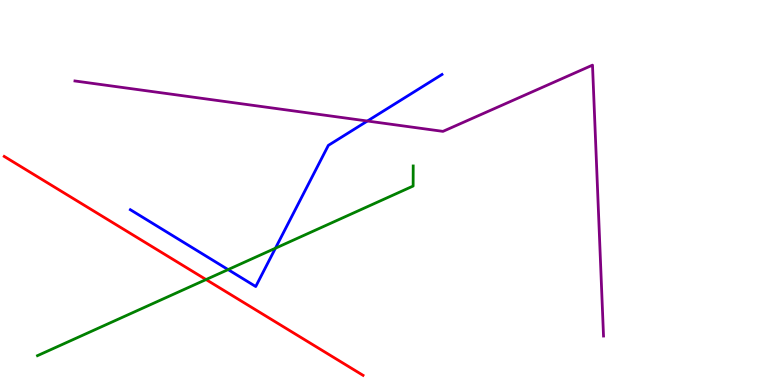[{'lines': ['blue', 'red'], 'intersections': []}, {'lines': ['green', 'red'], 'intersections': [{'x': 2.66, 'y': 2.74}]}, {'lines': ['purple', 'red'], 'intersections': []}, {'lines': ['blue', 'green'], 'intersections': [{'x': 2.94, 'y': 3.0}, {'x': 3.55, 'y': 3.55}]}, {'lines': ['blue', 'purple'], 'intersections': [{'x': 4.74, 'y': 6.86}]}, {'lines': ['green', 'purple'], 'intersections': []}]